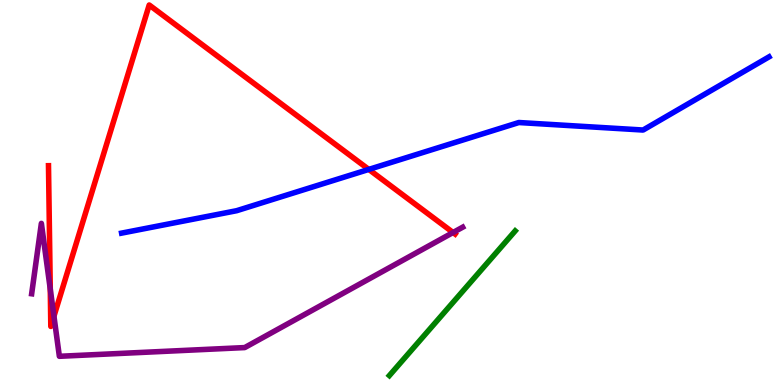[{'lines': ['blue', 'red'], 'intersections': [{'x': 4.76, 'y': 5.6}]}, {'lines': ['green', 'red'], 'intersections': []}, {'lines': ['purple', 'red'], 'intersections': [{'x': 0.649, 'y': 2.49}, {'x': 0.696, 'y': 1.79}, {'x': 5.85, 'y': 3.96}]}, {'lines': ['blue', 'green'], 'intersections': []}, {'lines': ['blue', 'purple'], 'intersections': []}, {'lines': ['green', 'purple'], 'intersections': []}]